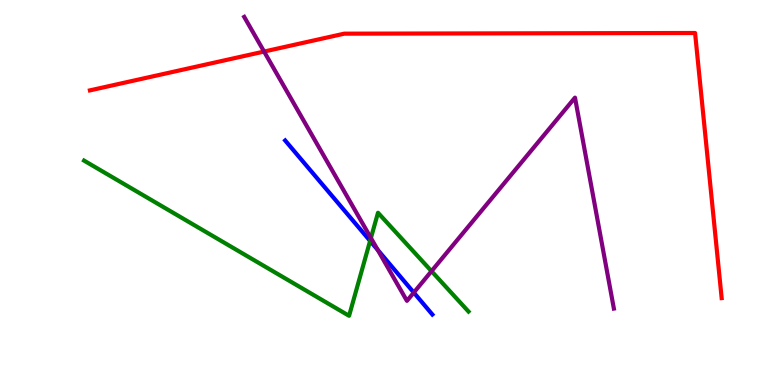[{'lines': ['blue', 'red'], 'intersections': []}, {'lines': ['green', 'red'], 'intersections': []}, {'lines': ['purple', 'red'], 'intersections': [{'x': 3.41, 'y': 8.66}]}, {'lines': ['blue', 'green'], 'intersections': [{'x': 4.78, 'y': 3.74}]}, {'lines': ['blue', 'purple'], 'intersections': [{'x': 4.87, 'y': 3.51}, {'x': 5.34, 'y': 2.4}]}, {'lines': ['green', 'purple'], 'intersections': [{'x': 4.79, 'y': 3.82}, {'x': 5.57, 'y': 2.96}]}]